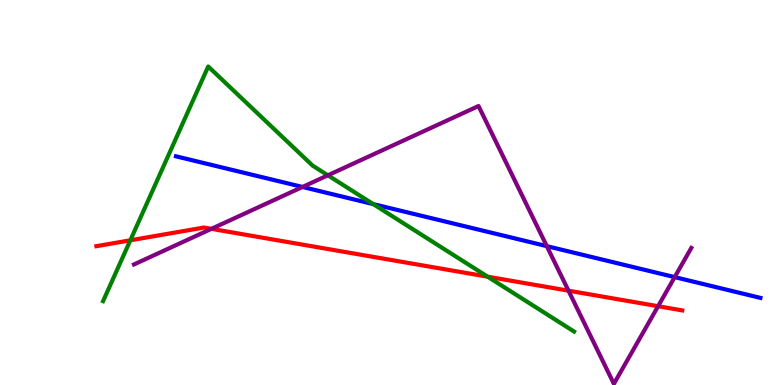[{'lines': ['blue', 'red'], 'intersections': []}, {'lines': ['green', 'red'], 'intersections': [{'x': 1.68, 'y': 3.76}, {'x': 6.29, 'y': 2.81}]}, {'lines': ['purple', 'red'], 'intersections': [{'x': 2.73, 'y': 4.06}, {'x': 7.34, 'y': 2.45}, {'x': 8.49, 'y': 2.05}]}, {'lines': ['blue', 'green'], 'intersections': [{'x': 4.82, 'y': 4.7}]}, {'lines': ['blue', 'purple'], 'intersections': [{'x': 3.9, 'y': 5.14}, {'x': 7.06, 'y': 3.61}, {'x': 8.71, 'y': 2.8}]}, {'lines': ['green', 'purple'], 'intersections': [{'x': 4.23, 'y': 5.45}]}]